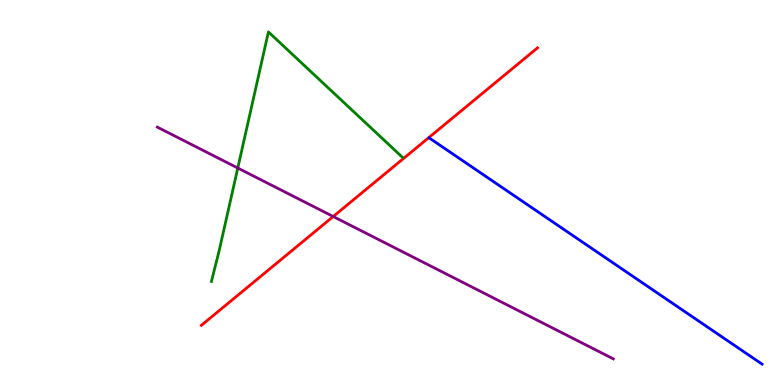[{'lines': ['blue', 'red'], 'intersections': []}, {'lines': ['green', 'red'], 'intersections': []}, {'lines': ['purple', 'red'], 'intersections': [{'x': 4.3, 'y': 4.38}]}, {'lines': ['blue', 'green'], 'intersections': []}, {'lines': ['blue', 'purple'], 'intersections': []}, {'lines': ['green', 'purple'], 'intersections': [{'x': 3.07, 'y': 5.64}]}]